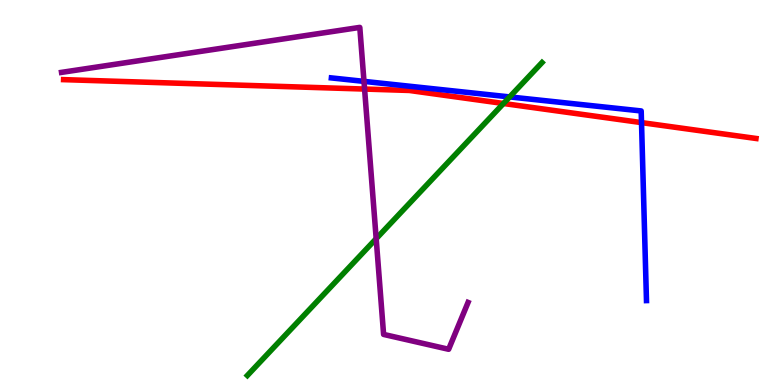[{'lines': ['blue', 'red'], 'intersections': [{'x': 8.28, 'y': 6.82}]}, {'lines': ['green', 'red'], 'intersections': [{'x': 6.5, 'y': 7.31}]}, {'lines': ['purple', 'red'], 'intersections': [{'x': 4.7, 'y': 7.69}]}, {'lines': ['blue', 'green'], 'intersections': [{'x': 6.58, 'y': 7.48}]}, {'lines': ['blue', 'purple'], 'intersections': [{'x': 4.7, 'y': 7.89}]}, {'lines': ['green', 'purple'], 'intersections': [{'x': 4.85, 'y': 3.8}]}]